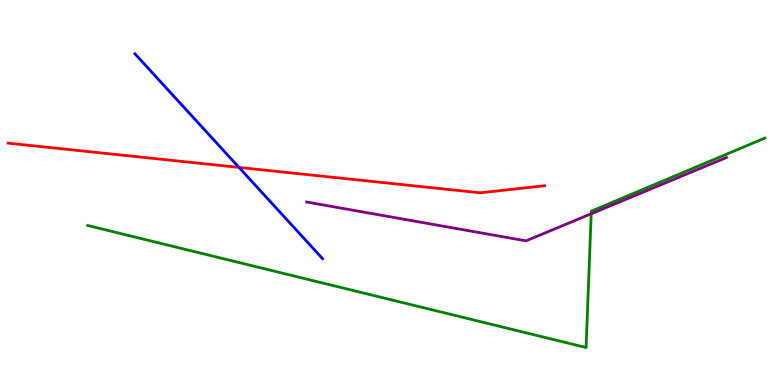[{'lines': ['blue', 'red'], 'intersections': [{'x': 3.08, 'y': 5.65}]}, {'lines': ['green', 'red'], 'intersections': []}, {'lines': ['purple', 'red'], 'intersections': []}, {'lines': ['blue', 'green'], 'intersections': []}, {'lines': ['blue', 'purple'], 'intersections': []}, {'lines': ['green', 'purple'], 'intersections': [{'x': 7.63, 'y': 4.45}]}]